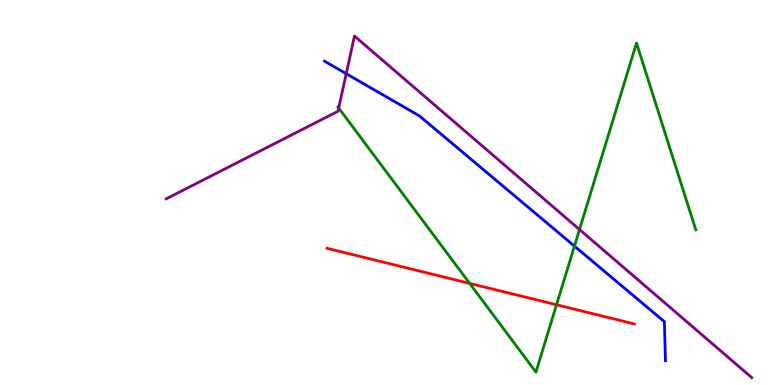[{'lines': ['blue', 'red'], 'intersections': []}, {'lines': ['green', 'red'], 'intersections': [{'x': 6.06, 'y': 2.64}, {'x': 7.18, 'y': 2.08}]}, {'lines': ['purple', 'red'], 'intersections': []}, {'lines': ['blue', 'green'], 'intersections': [{'x': 7.41, 'y': 3.61}]}, {'lines': ['blue', 'purple'], 'intersections': [{'x': 4.47, 'y': 8.09}]}, {'lines': ['green', 'purple'], 'intersections': [{'x': 4.37, 'y': 7.19}, {'x': 7.48, 'y': 4.04}]}]